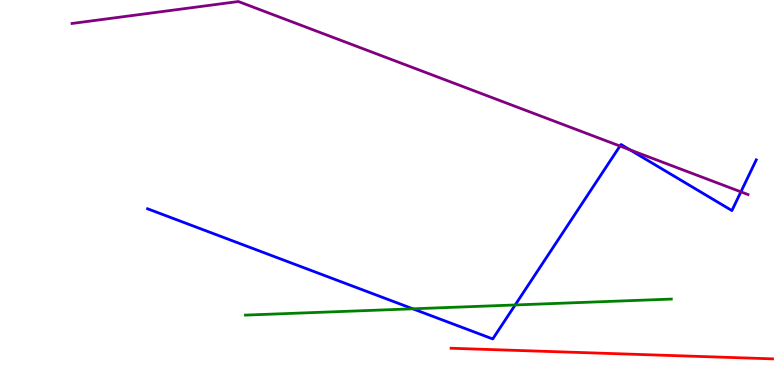[{'lines': ['blue', 'red'], 'intersections': []}, {'lines': ['green', 'red'], 'intersections': []}, {'lines': ['purple', 'red'], 'intersections': []}, {'lines': ['blue', 'green'], 'intersections': [{'x': 5.33, 'y': 1.98}, {'x': 6.65, 'y': 2.08}]}, {'lines': ['blue', 'purple'], 'intersections': [{'x': 8.0, 'y': 6.21}, {'x': 8.13, 'y': 6.11}, {'x': 9.56, 'y': 5.02}]}, {'lines': ['green', 'purple'], 'intersections': []}]